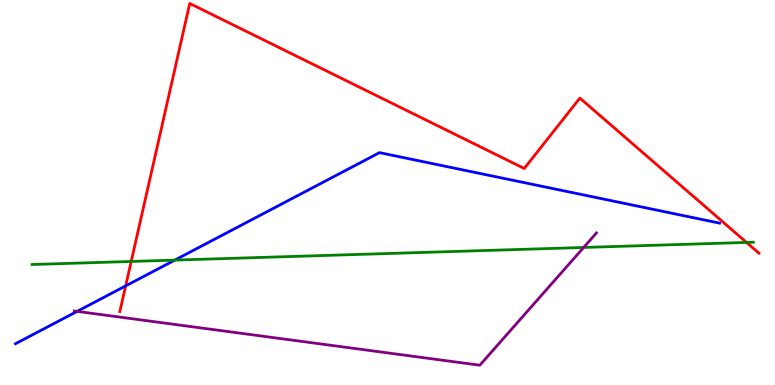[{'lines': ['blue', 'red'], 'intersections': [{'x': 1.62, 'y': 2.57}]}, {'lines': ['green', 'red'], 'intersections': [{'x': 1.69, 'y': 3.21}, {'x': 9.63, 'y': 3.7}]}, {'lines': ['purple', 'red'], 'intersections': []}, {'lines': ['blue', 'green'], 'intersections': [{'x': 2.26, 'y': 3.24}]}, {'lines': ['blue', 'purple'], 'intersections': [{'x': 0.995, 'y': 1.91}]}, {'lines': ['green', 'purple'], 'intersections': [{'x': 7.53, 'y': 3.57}]}]